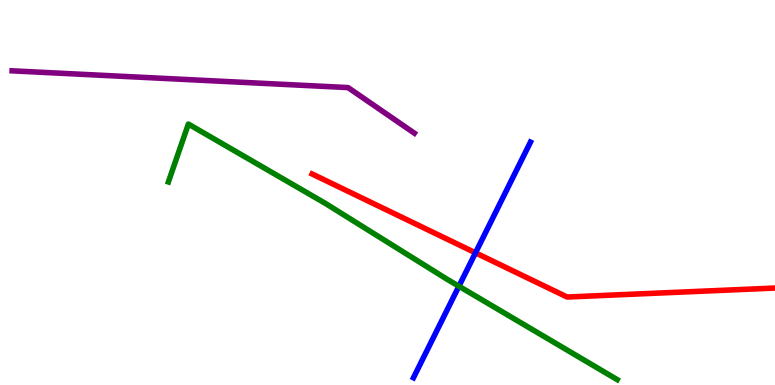[{'lines': ['blue', 'red'], 'intersections': [{'x': 6.14, 'y': 3.43}]}, {'lines': ['green', 'red'], 'intersections': []}, {'lines': ['purple', 'red'], 'intersections': []}, {'lines': ['blue', 'green'], 'intersections': [{'x': 5.92, 'y': 2.57}]}, {'lines': ['blue', 'purple'], 'intersections': []}, {'lines': ['green', 'purple'], 'intersections': []}]